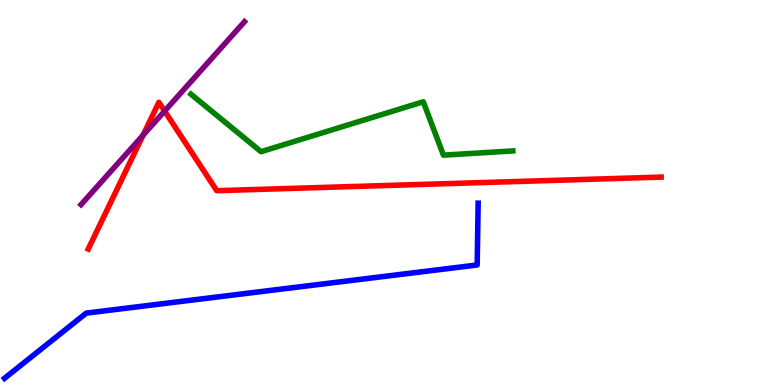[{'lines': ['blue', 'red'], 'intersections': []}, {'lines': ['green', 'red'], 'intersections': []}, {'lines': ['purple', 'red'], 'intersections': [{'x': 1.85, 'y': 6.49}, {'x': 2.12, 'y': 7.11}]}, {'lines': ['blue', 'green'], 'intersections': []}, {'lines': ['blue', 'purple'], 'intersections': []}, {'lines': ['green', 'purple'], 'intersections': []}]